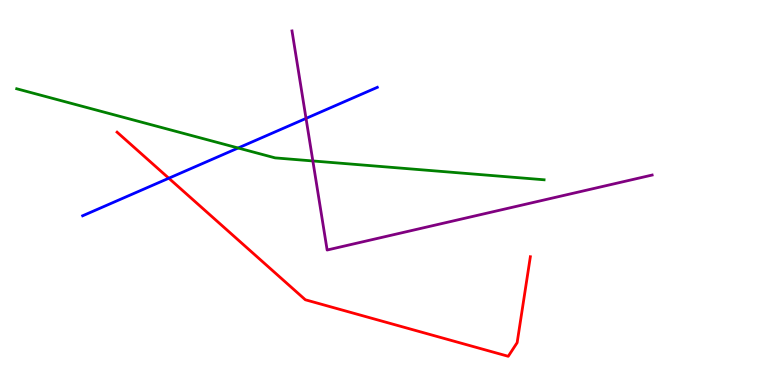[{'lines': ['blue', 'red'], 'intersections': [{'x': 2.18, 'y': 5.37}]}, {'lines': ['green', 'red'], 'intersections': []}, {'lines': ['purple', 'red'], 'intersections': []}, {'lines': ['blue', 'green'], 'intersections': [{'x': 3.07, 'y': 6.16}]}, {'lines': ['blue', 'purple'], 'intersections': [{'x': 3.95, 'y': 6.92}]}, {'lines': ['green', 'purple'], 'intersections': [{'x': 4.04, 'y': 5.82}]}]